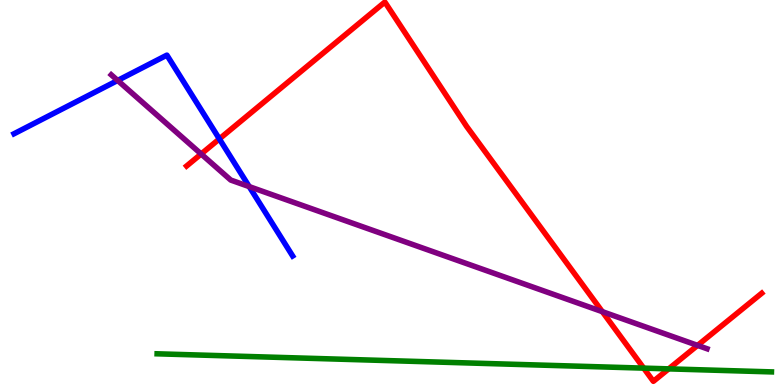[{'lines': ['blue', 'red'], 'intersections': [{'x': 2.83, 'y': 6.39}]}, {'lines': ['green', 'red'], 'intersections': [{'x': 8.31, 'y': 0.438}, {'x': 8.63, 'y': 0.419}]}, {'lines': ['purple', 'red'], 'intersections': [{'x': 2.6, 'y': 6.0}, {'x': 7.77, 'y': 1.9}, {'x': 9.0, 'y': 1.03}]}, {'lines': ['blue', 'green'], 'intersections': []}, {'lines': ['blue', 'purple'], 'intersections': [{'x': 1.52, 'y': 7.91}, {'x': 3.22, 'y': 5.15}]}, {'lines': ['green', 'purple'], 'intersections': []}]